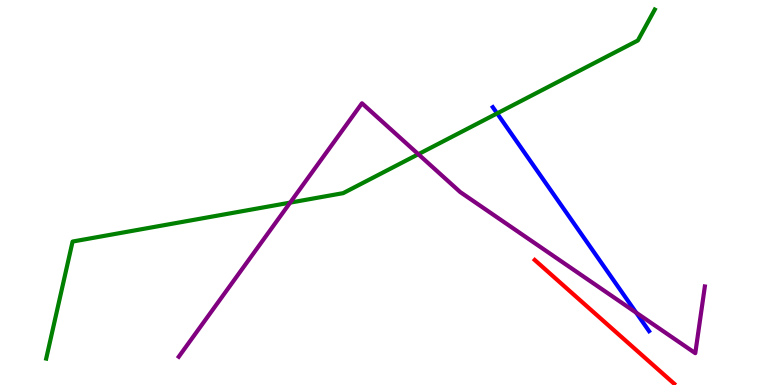[{'lines': ['blue', 'red'], 'intersections': []}, {'lines': ['green', 'red'], 'intersections': []}, {'lines': ['purple', 'red'], 'intersections': []}, {'lines': ['blue', 'green'], 'intersections': [{'x': 6.41, 'y': 7.05}]}, {'lines': ['blue', 'purple'], 'intersections': [{'x': 8.21, 'y': 1.88}]}, {'lines': ['green', 'purple'], 'intersections': [{'x': 3.74, 'y': 4.74}, {'x': 5.4, 'y': 5.99}]}]